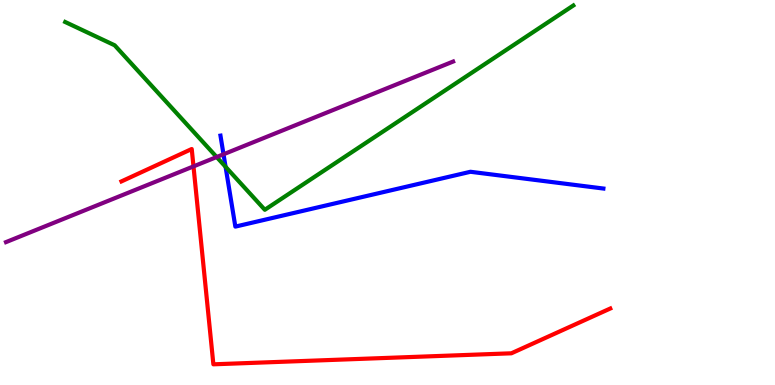[{'lines': ['blue', 'red'], 'intersections': []}, {'lines': ['green', 'red'], 'intersections': []}, {'lines': ['purple', 'red'], 'intersections': [{'x': 2.5, 'y': 5.68}]}, {'lines': ['blue', 'green'], 'intersections': [{'x': 2.91, 'y': 5.67}]}, {'lines': ['blue', 'purple'], 'intersections': [{'x': 2.88, 'y': 5.99}]}, {'lines': ['green', 'purple'], 'intersections': [{'x': 2.8, 'y': 5.92}]}]